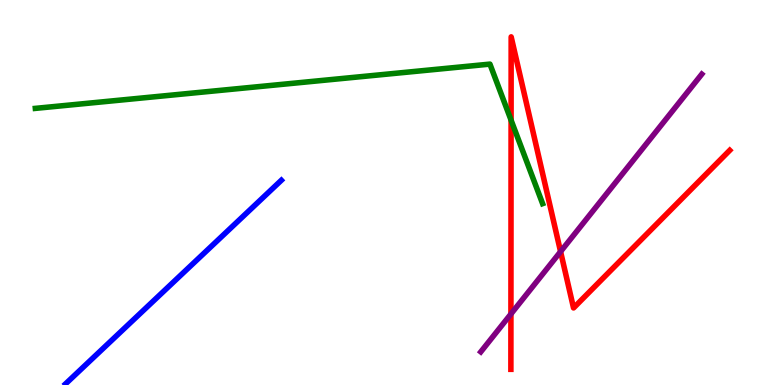[{'lines': ['blue', 'red'], 'intersections': []}, {'lines': ['green', 'red'], 'intersections': [{'x': 6.59, 'y': 6.88}]}, {'lines': ['purple', 'red'], 'intersections': [{'x': 6.59, 'y': 1.84}, {'x': 7.23, 'y': 3.46}]}, {'lines': ['blue', 'green'], 'intersections': []}, {'lines': ['blue', 'purple'], 'intersections': []}, {'lines': ['green', 'purple'], 'intersections': []}]